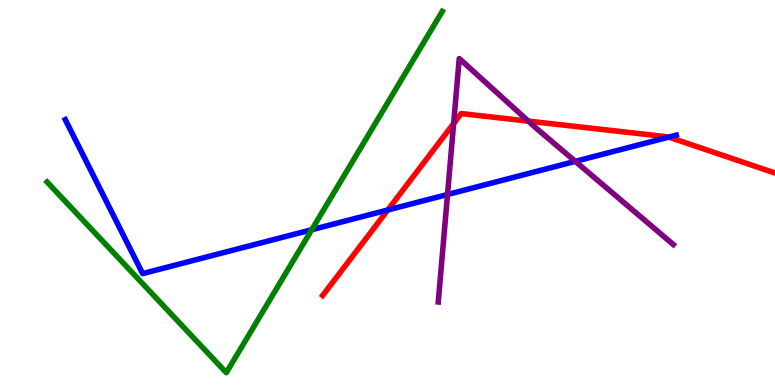[{'lines': ['blue', 'red'], 'intersections': [{'x': 5.0, 'y': 4.55}, {'x': 8.63, 'y': 6.44}]}, {'lines': ['green', 'red'], 'intersections': []}, {'lines': ['purple', 'red'], 'intersections': [{'x': 5.85, 'y': 6.79}, {'x': 6.82, 'y': 6.85}]}, {'lines': ['blue', 'green'], 'intersections': [{'x': 4.02, 'y': 4.03}]}, {'lines': ['blue', 'purple'], 'intersections': [{'x': 5.77, 'y': 4.95}, {'x': 7.42, 'y': 5.81}]}, {'lines': ['green', 'purple'], 'intersections': []}]